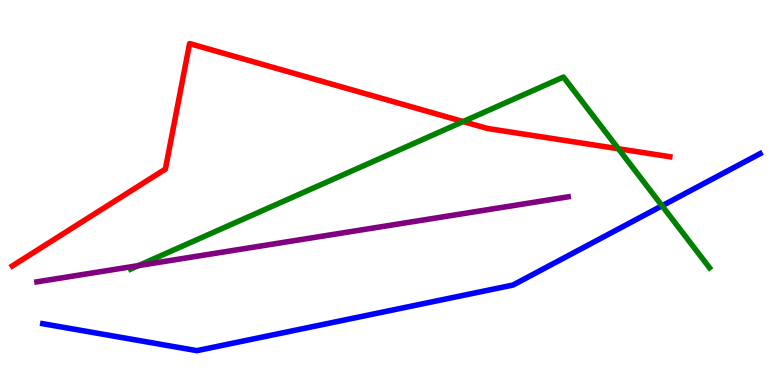[{'lines': ['blue', 'red'], 'intersections': []}, {'lines': ['green', 'red'], 'intersections': [{'x': 5.98, 'y': 6.84}, {'x': 7.98, 'y': 6.14}]}, {'lines': ['purple', 'red'], 'intersections': []}, {'lines': ['blue', 'green'], 'intersections': [{'x': 8.54, 'y': 4.65}]}, {'lines': ['blue', 'purple'], 'intersections': []}, {'lines': ['green', 'purple'], 'intersections': [{'x': 1.79, 'y': 3.1}]}]